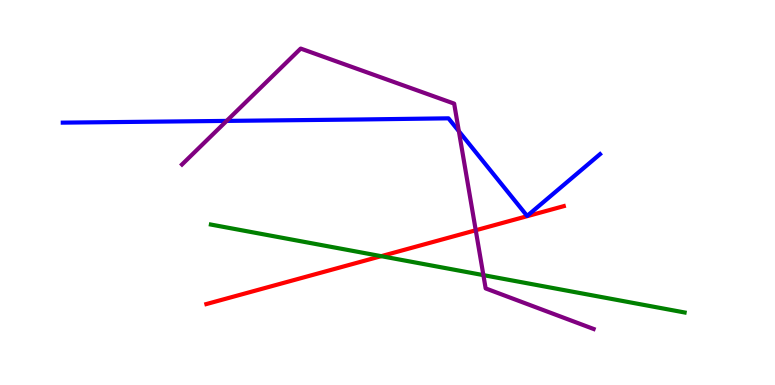[{'lines': ['blue', 'red'], 'intersections': []}, {'lines': ['green', 'red'], 'intersections': [{'x': 4.92, 'y': 3.35}]}, {'lines': ['purple', 'red'], 'intersections': [{'x': 6.14, 'y': 4.02}]}, {'lines': ['blue', 'green'], 'intersections': []}, {'lines': ['blue', 'purple'], 'intersections': [{'x': 2.92, 'y': 6.86}, {'x': 5.92, 'y': 6.59}]}, {'lines': ['green', 'purple'], 'intersections': [{'x': 6.24, 'y': 2.85}]}]